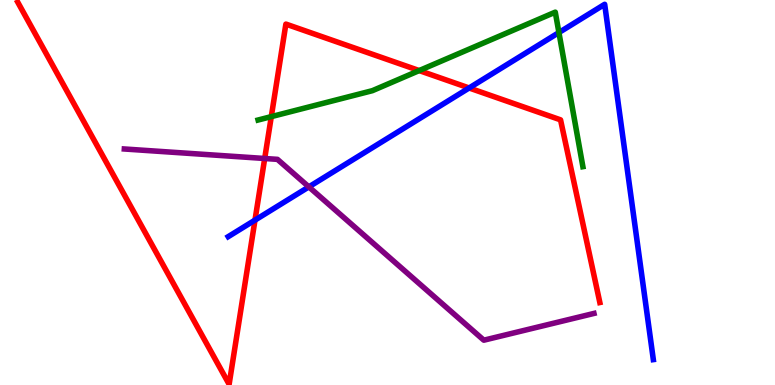[{'lines': ['blue', 'red'], 'intersections': [{'x': 3.29, 'y': 4.28}, {'x': 6.05, 'y': 7.72}]}, {'lines': ['green', 'red'], 'intersections': [{'x': 3.5, 'y': 6.97}, {'x': 5.41, 'y': 8.17}]}, {'lines': ['purple', 'red'], 'intersections': [{'x': 3.42, 'y': 5.88}]}, {'lines': ['blue', 'green'], 'intersections': [{'x': 7.21, 'y': 9.15}]}, {'lines': ['blue', 'purple'], 'intersections': [{'x': 3.99, 'y': 5.15}]}, {'lines': ['green', 'purple'], 'intersections': []}]